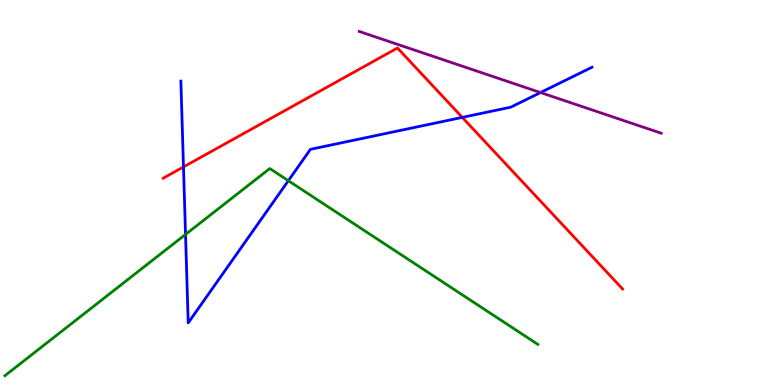[{'lines': ['blue', 'red'], 'intersections': [{'x': 2.37, 'y': 5.66}, {'x': 5.96, 'y': 6.95}]}, {'lines': ['green', 'red'], 'intersections': []}, {'lines': ['purple', 'red'], 'intersections': []}, {'lines': ['blue', 'green'], 'intersections': [{'x': 2.39, 'y': 3.91}, {'x': 3.72, 'y': 5.31}]}, {'lines': ['blue', 'purple'], 'intersections': [{'x': 6.97, 'y': 7.6}]}, {'lines': ['green', 'purple'], 'intersections': []}]